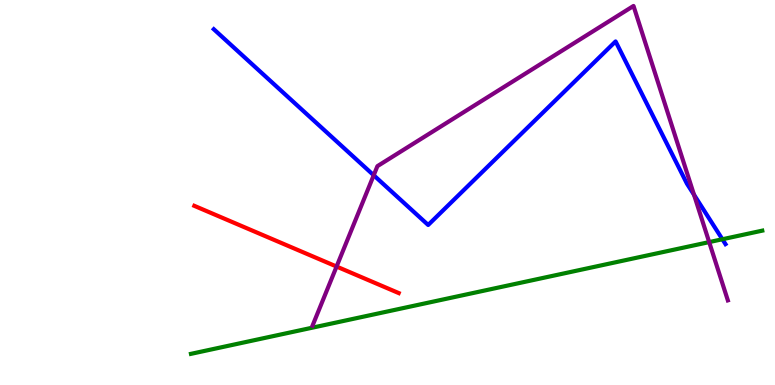[{'lines': ['blue', 'red'], 'intersections': []}, {'lines': ['green', 'red'], 'intersections': []}, {'lines': ['purple', 'red'], 'intersections': [{'x': 4.34, 'y': 3.08}]}, {'lines': ['blue', 'green'], 'intersections': [{'x': 9.32, 'y': 3.79}]}, {'lines': ['blue', 'purple'], 'intersections': [{'x': 4.82, 'y': 5.45}, {'x': 8.95, 'y': 4.94}]}, {'lines': ['green', 'purple'], 'intersections': [{'x': 9.15, 'y': 3.71}]}]